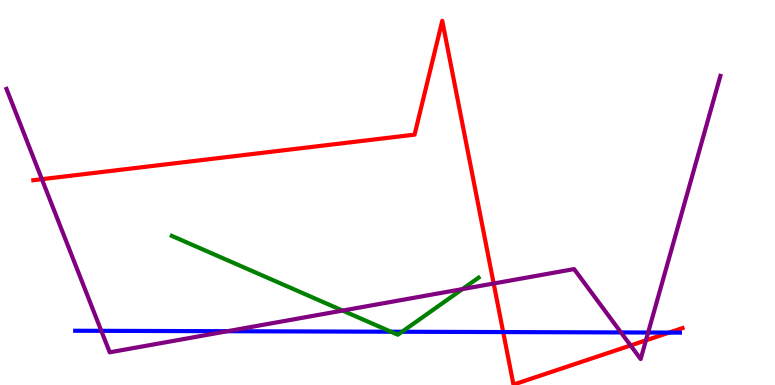[{'lines': ['blue', 'red'], 'intersections': [{'x': 6.49, 'y': 1.37}, {'x': 8.63, 'y': 1.36}]}, {'lines': ['green', 'red'], 'intersections': []}, {'lines': ['purple', 'red'], 'intersections': [{'x': 0.54, 'y': 5.35}, {'x': 6.37, 'y': 2.64}, {'x': 8.14, 'y': 1.03}, {'x': 8.33, 'y': 1.16}]}, {'lines': ['blue', 'green'], 'intersections': [{'x': 5.04, 'y': 1.38}, {'x': 5.19, 'y': 1.38}]}, {'lines': ['blue', 'purple'], 'intersections': [{'x': 1.31, 'y': 1.41}, {'x': 2.93, 'y': 1.4}, {'x': 8.01, 'y': 1.37}, {'x': 8.36, 'y': 1.36}]}, {'lines': ['green', 'purple'], 'intersections': [{'x': 4.42, 'y': 1.93}, {'x': 5.97, 'y': 2.49}]}]